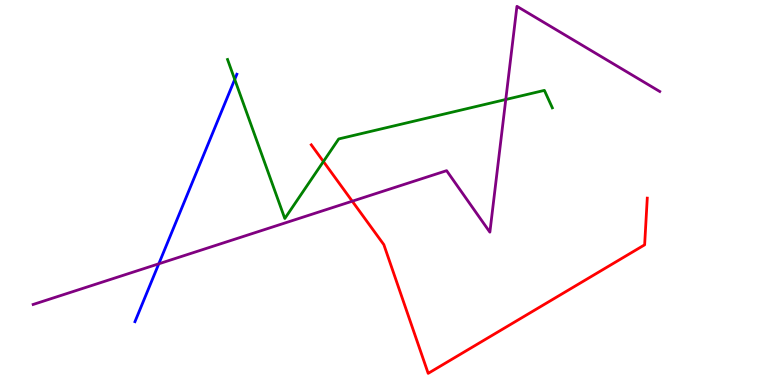[{'lines': ['blue', 'red'], 'intersections': []}, {'lines': ['green', 'red'], 'intersections': [{'x': 4.17, 'y': 5.8}]}, {'lines': ['purple', 'red'], 'intersections': [{'x': 4.55, 'y': 4.77}]}, {'lines': ['blue', 'green'], 'intersections': [{'x': 3.03, 'y': 7.94}]}, {'lines': ['blue', 'purple'], 'intersections': [{'x': 2.05, 'y': 3.15}]}, {'lines': ['green', 'purple'], 'intersections': [{'x': 6.53, 'y': 7.42}]}]